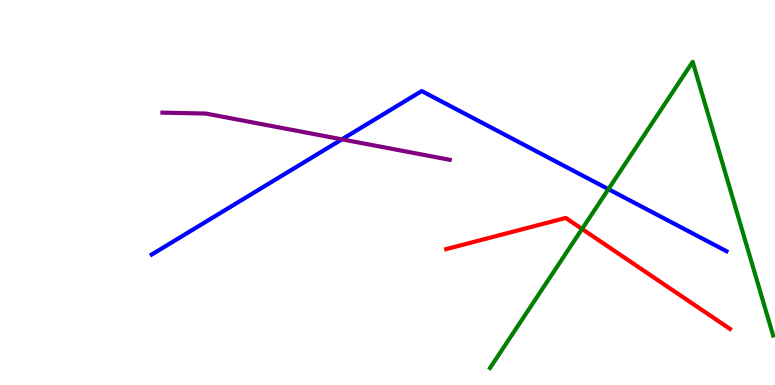[{'lines': ['blue', 'red'], 'intersections': []}, {'lines': ['green', 'red'], 'intersections': [{'x': 7.51, 'y': 4.05}]}, {'lines': ['purple', 'red'], 'intersections': []}, {'lines': ['blue', 'green'], 'intersections': [{'x': 7.85, 'y': 5.09}]}, {'lines': ['blue', 'purple'], 'intersections': [{'x': 4.41, 'y': 6.38}]}, {'lines': ['green', 'purple'], 'intersections': []}]